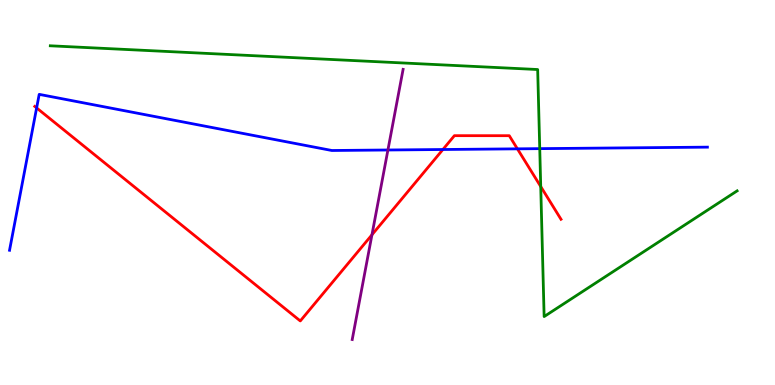[{'lines': ['blue', 'red'], 'intersections': [{'x': 0.473, 'y': 7.2}, {'x': 5.71, 'y': 6.12}, {'x': 6.68, 'y': 6.13}]}, {'lines': ['green', 'red'], 'intersections': [{'x': 6.98, 'y': 5.15}]}, {'lines': ['purple', 'red'], 'intersections': [{'x': 4.8, 'y': 3.9}]}, {'lines': ['blue', 'green'], 'intersections': [{'x': 6.96, 'y': 6.14}]}, {'lines': ['blue', 'purple'], 'intersections': [{'x': 5.01, 'y': 6.1}]}, {'lines': ['green', 'purple'], 'intersections': []}]